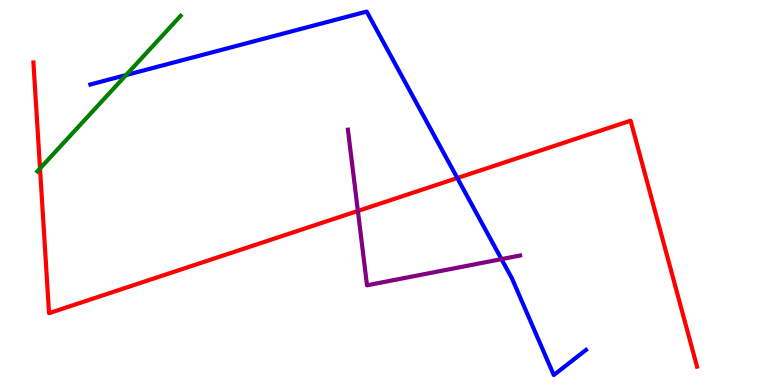[{'lines': ['blue', 'red'], 'intersections': [{'x': 5.9, 'y': 5.38}]}, {'lines': ['green', 'red'], 'intersections': [{'x': 0.516, 'y': 5.62}]}, {'lines': ['purple', 'red'], 'intersections': [{'x': 4.62, 'y': 4.52}]}, {'lines': ['blue', 'green'], 'intersections': [{'x': 1.63, 'y': 8.05}]}, {'lines': ['blue', 'purple'], 'intersections': [{'x': 6.47, 'y': 3.27}]}, {'lines': ['green', 'purple'], 'intersections': []}]